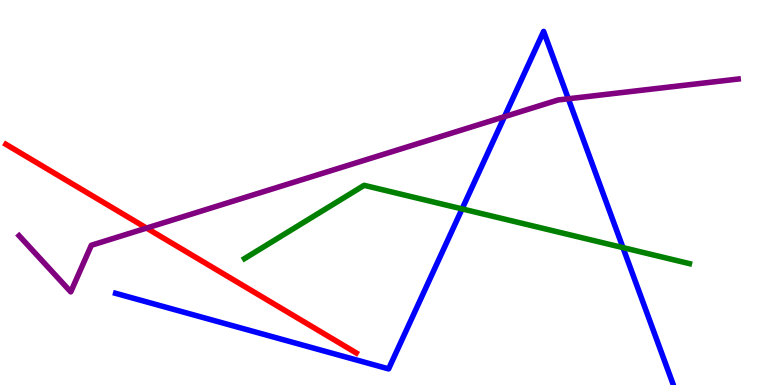[{'lines': ['blue', 'red'], 'intersections': []}, {'lines': ['green', 'red'], 'intersections': []}, {'lines': ['purple', 'red'], 'intersections': [{'x': 1.89, 'y': 4.08}]}, {'lines': ['blue', 'green'], 'intersections': [{'x': 5.96, 'y': 4.57}, {'x': 8.04, 'y': 3.57}]}, {'lines': ['blue', 'purple'], 'intersections': [{'x': 6.51, 'y': 6.97}, {'x': 7.33, 'y': 7.43}]}, {'lines': ['green', 'purple'], 'intersections': []}]